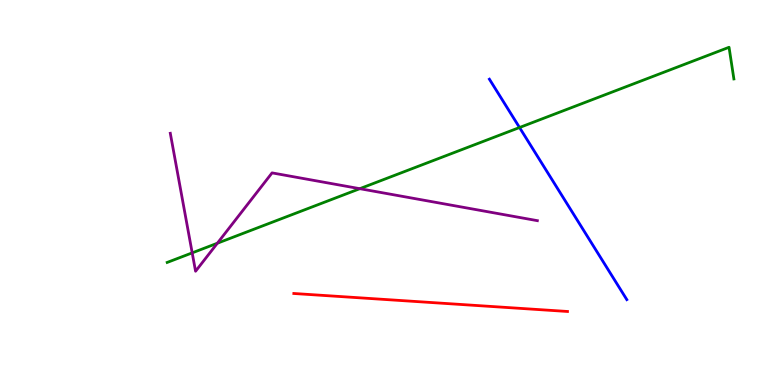[{'lines': ['blue', 'red'], 'intersections': []}, {'lines': ['green', 'red'], 'intersections': []}, {'lines': ['purple', 'red'], 'intersections': []}, {'lines': ['blue', 'green'], 'intersections': [{'x': 6.7, 'y': 6.69}]}, {'lines': ['blue', 'purple'], 'intersections': []}, {'lines': ['green', 'purple'], 'intersections': [{'x': 2.48, 'y': 3.43}, {'x': 2.8, 'y': 3.68}, {'x': 4.64, 'y': 5.1}]}]